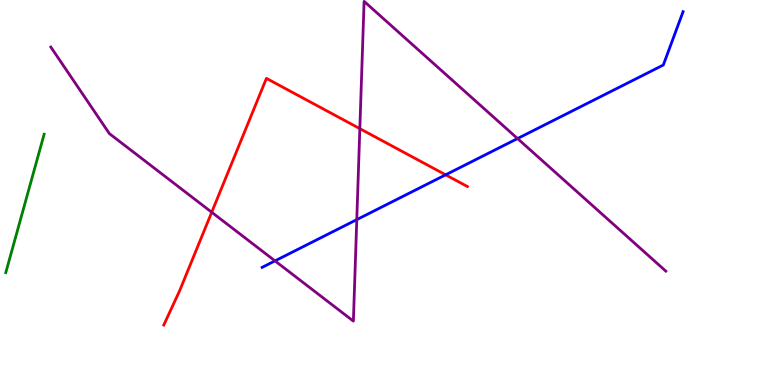[{'lines': ['blue', 'red'], 'intersections': [{'x': 5.75, 'y': 5.46}]}, {'lines': ['green', 'red'], 'intersections': []}, {'lines': ['purple', 'red'], 'intersections': [{'x': 2.73, 'y': 4.49}, {'x': 4.64, 'y': 6.66}]}, {'lines': ['blue', 'green'], 'intersections': []}, {'lines': ['blue', 'purple'], 'intersections': [{'x': 3.55, 'y': 3.22}, {'x': 4.6, 'y': 4.3}, {'x': 6.68, 'y': 6.4}]}, {'lines': ['green', 'purple'], 'intersections': []}]